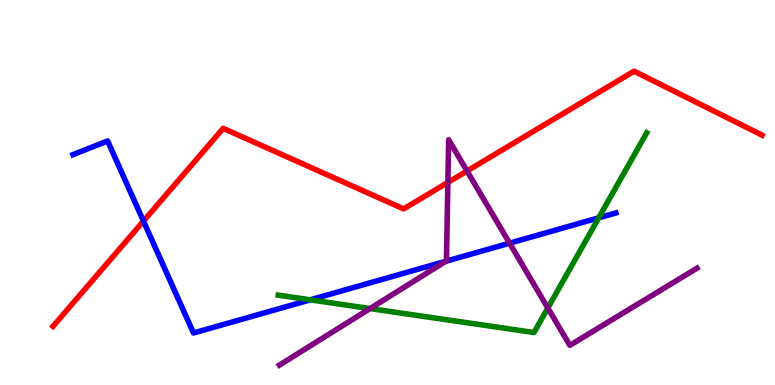[{'lines': ['blue', 'red'], 'intersections': [{'x': 1.85, 'y': 4.26}]}, {'lines': ['green', 'red'], 'intersections': []}, {'lines': ['purple', 'red'], 'intersections': [{'x': 5.78, 'y': 5.26}, {'x': 6.03, 'y': 5.56}]}, {'lines': ['blue', 'green'], 'intersections': [{'x': 4.0, 'y': 2.21}, {'x': 7.73, 'y': 4.34}]}, {'lines': ['blue', 'purple'], 'intersections': [{'x': 5.75, 'y': 3.21}, {'x': 6.58, 'y': 3.68}]}, {'lines': ['green', 'purple'], 'intersections': [{'x': 4.77, 'y': 1.99}, {'x': 7.07, 'y': 2.0}]}]